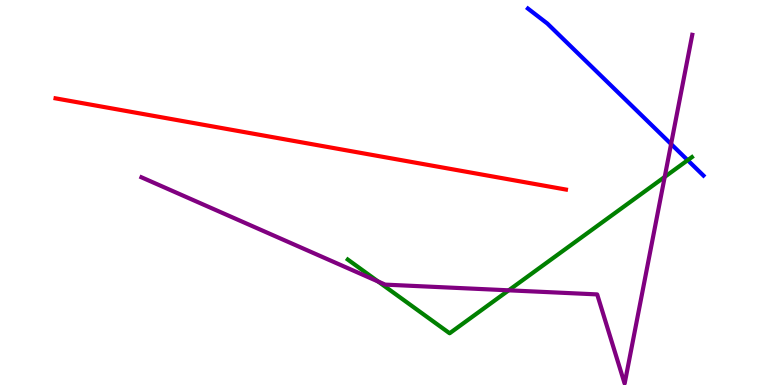[{'lines': ['blue', 'red'], 'intersections': []}, {'lines': ['green', 'red'], 'intersections': []}, {'lines': ['purple', 'red'], 'intersections': []}, {'lines': ['blue', 'green'], 'intersections': [{'x': 8.87, 'y': 5.84}]}, {'lines': ['blue', 'purple'], 'intersections': [{'x': 8.66, 'y': 6.26}]}, {'lines': ['green', 'purple'], 'intersections': [{'x': 4.88, 'y': 2.69}, {'x': 6.56, 'y': 2.46}, {'x': 8.58, 'y': 5.41}]}]